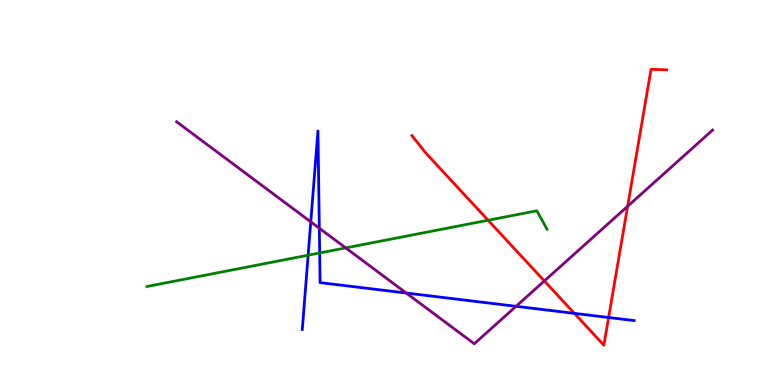[{'lines': ['blue', 'red'], 'intersections': [{'x': 7.41, 'y': 1.86}, {'x': 7.85, 'y': 1.75}]}, {'lines': ['green', 'red'], 'intersections': [{'x': 6.3, 'y': 4.28}]}, {'lines': ['purple', 'red'], 'intersections': [{'x': 7.02, 'y': 2.7}, {'x': 8.1, 'y': 4.64}]}, {'lines': ['blue', 'green'], 'intersections': [{'x': 3.98, 'y': 3.37}, {'x': 4.12, 'y': 3.43}]}, {'lines': ['blue', 'purple'], 'intersections': [{'x': 4.01, 'y': 4.24}, {'x': 4.12, 'y': 4.07}, {'x': 5.24, 'y': 2.39}, {'x': 6.66, 'y': 2.04}]}, {'lines': ['green', 'purple'], 'intersections': [{'x': 4.46, 'y': 3.56}]}]